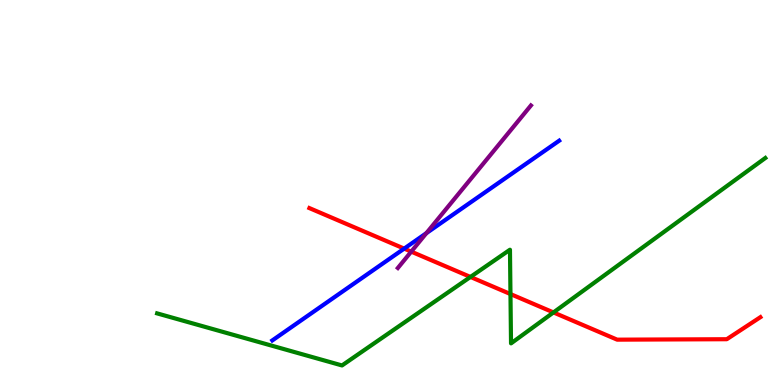[{'lines': ['blue', 'red'], 'intersections': [{'x': 5.22, 'y': 3.54}]}, {'lines': ['green', 'red'], 'intersections': [{'x': 6.07, 'y': 2.81}, {'x': 6.59, 'y': 2.36}, {'x': 7.14, 'y': 1.88}]}, {'lines': ['purple', 'red'], 'intersections': [{'x': 5.31, 'y': 3.46}]}, {'lines': ['blue', 'green'], 'intersections': []}, {'lines': ['blue', 'purple'], 'intersections': [{'x': 5.5, 'y': 3.94}]}, {'lines': ['green', 'purple'], 'intersections': []}]